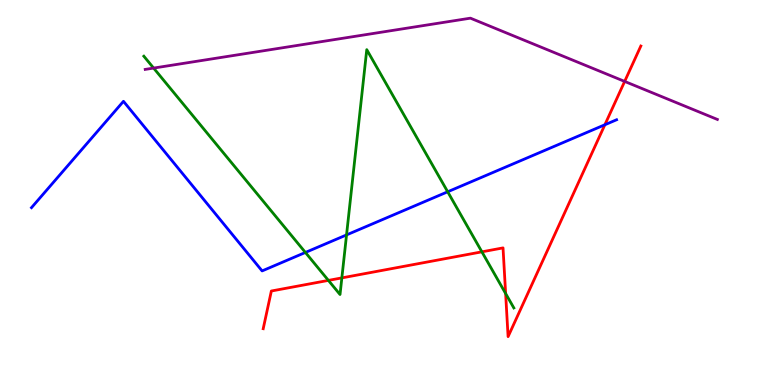[{'lines': ['blue', 'red'], 'intersections': [{'x': 7.8, 'y': 6.76}]}, {'lines': ['green', 'red'], 'intersections': [{'x': 4.24, 'y': 2.72}, {'x': 4.41, 'y': 2.78}, {'x': 6.22, 'y': 3.46}, {'x': 6.52, 'y': 2.38}]}, {'lines': ['purple', 'red'], 'intersections': [{'x': 8.06, 'y': 7.89}]}, {'lines': ['blue', 'green'], 'intersections': [{'x': 3.94, 'y': 3.44}, {'x': 4.47, 'y': 3.9}, {'x': 5.78, 'y': 5.02}]}, {'lines': ['blue', 'purple'], 'intersections': []}, {'lines': ['green', 'purple'], 'intersections': [{'x': 1.98, 'y': 8.23}]}]